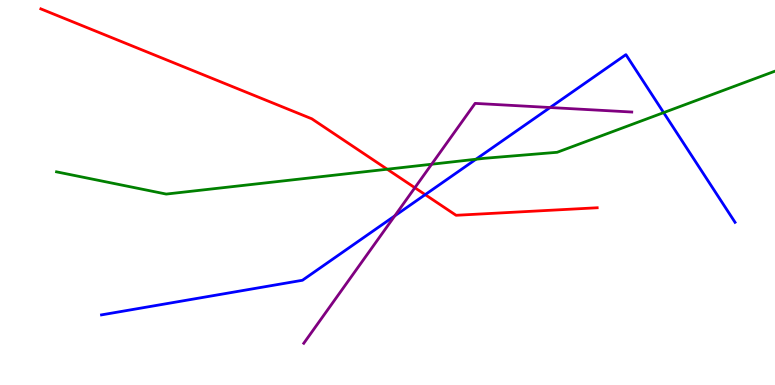[{'lines': ['blue', 'red'], 'intersections': [{'x': 5.49, 'y': 4.94}]}, {'lines': ['green', 'red'], 'intersections': [{'x': 5.0, 'y': 5.6}]}, {'lines': ['purple', 'red'], 'intersections': [{'x': 5.35, 'y': 5.12}]}, {'lines': ['blue', 'green'], 'intersections': [{'x': 6.14, 'y': 5.86}, {'x': 8.56, 'y': 7.07}]}, {'lines': ['blue', 'purple'], 'intersections': [{'x': 5.09, 'y': 4.39}, {'x': 7.1, 'y': 7.21}]}, {'lines': ['green', 'purple'], 'intersections': [{'x': 5.57, 'y': 5.73}]}]